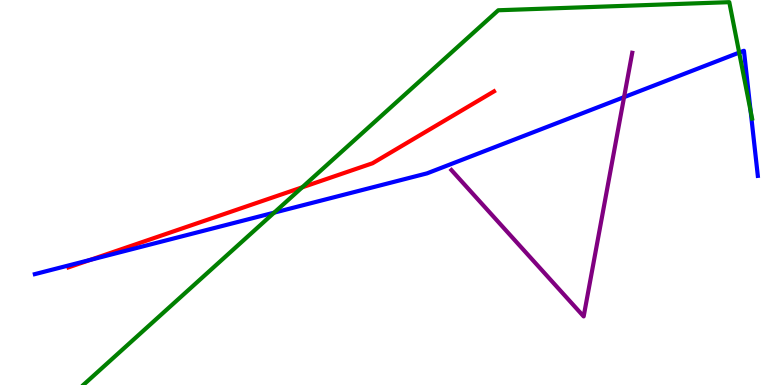[{'lines': ['blue', 'red'], 'intersections': [{'x': 1.16, 'y': 3.25}]}, {'lines': ['green', 'red'], 'intersections': [{'x': 3.9, 'y': 5.13}]}, {'lines': ['purple', 'red'], 'intersections': []}, {'lines': ['blue', 'green'], 'intersections': [{'x': 3.54, 'y': 4.48}, {'x': 9.54, 'y': 8.63}, {'x': 9.69, 'y': 7.12}]}, {'lines': ['blue', 'purple'], 'intersections': [{'x': 8.05, 'y': 7.48}]}, {'lines': ['green', 'purple'], 'intersections': []}]